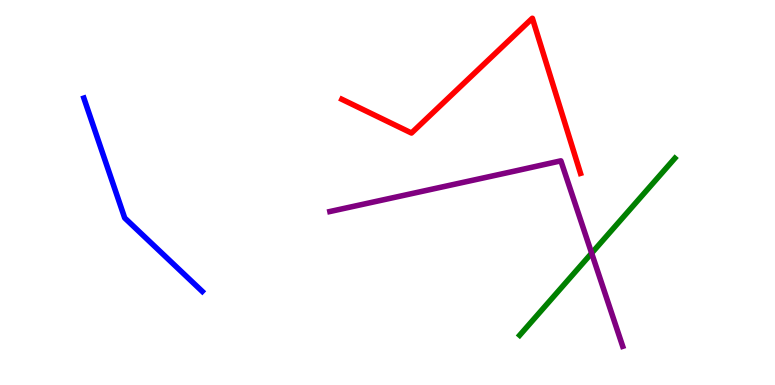[{'lines': ['blue', 'red'], 'intersections': []}, {'lines': ['green', 'red'], 'intersections': []}, {'lines': ['purple', 'red'], 'intersections': []}, {'lines': ['blue', 'green'], 'intersections': []}, {'lines': ['blue', 'purple'], 'intersections': []}, {'lines': ['green', 'purple'], 'intersections': [{'x': 7.63, 'y': 3.42}]}]